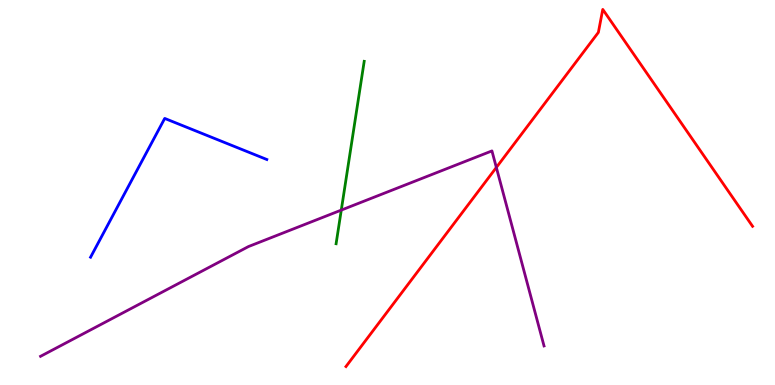[{'lines': ['blue', 'red'], 'intersections': []}, {'lines': ['green', 'red'], 'intersections': []}, {'lines': ['purple', 'red'], 'intersections': [{'x': 6.4, 'y': 5.65}]}, {'lines': ['blue', 'green'], 'intersections': []}, {'lines': ['blue', 'purple'], 'intersections': []}, {'lines': ['green', 'purple'], 'intersections': [{'x': 4.4, 'y': 4.54}]}]